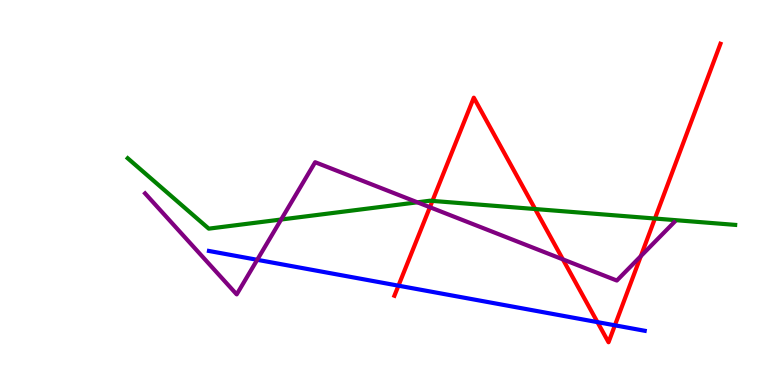[{'lines': ['blue', 'red'], 'intersections': [{'x': 5.14, 'y': 2.58}, {'x': 7.71, 'y': 1.63}, {'x': 7.93, 'y': 1.55}]}, {'lines': ['green', 'red'], 'intersections': [{'x': 5.58, 'y': 4.78}, {'x': 6.91, 'y': 4.57}, {'x': 8.45, 'y': 4.32}]}, {'lines': ['purple', 'red'], 'intersections': [{'x': 5.55, 'y': 4.62}, {'x': 7.26, 'y': 3.26}, {'x': 8.27, 'y': 3.35}]}, {'lines': ['blue', 'green'], 'intersections': []}, {'lines': ['blue', 'purple'], 'intersections': [{'x': 3.32, 'y': 3.25}]}, {'lines': ['green', 'purple'], 'intersections': [{'x': 3.63, 'y': 4.3}, {'x': 5.39, 'y': 4.75}]}]